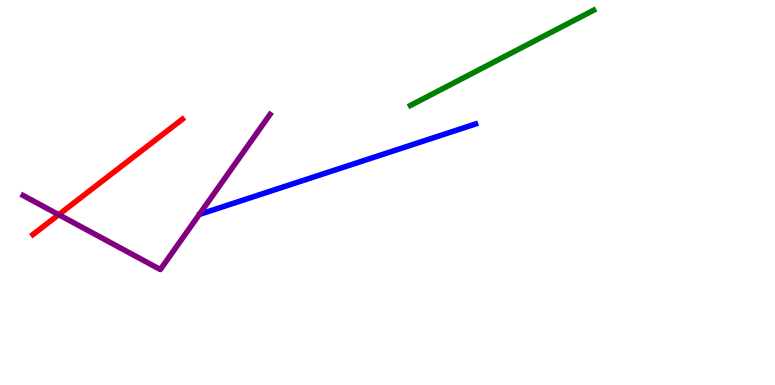[{'lines': ['blue', 'red'], 'intersections': []}, {'lines': ['green', 'red'], 'intersections': []}, {'lines': ['purple', 'red'], 'intersections': [{'x': 0.757, 'y': 4.42}]}, {'lines': ['blue', 'green'], 'intersections': []}, {'lines': ['blue', 'purple'], 'intersections': []}, {'lines': ['green', 'purple'], 'intersections': []}]